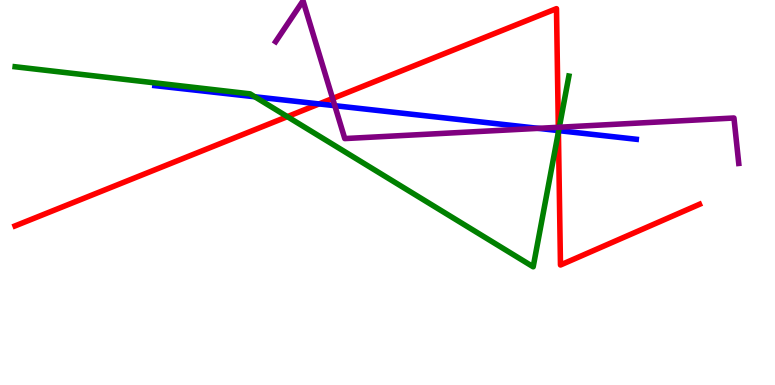[{'lines': ['blue', 'red'], 'intersections': [{'x': 4.12, 'y': 7.3}, {'x': 7.2, 'y': 6.61}]}, {'lines': ['green', 'red'], 'intersections': [{'x': 3.71, 'y': 6.97}, {'x': 7.21, 'y': 6.57}]}, {'lines': ['purple', 'red'], 'intersections': [{'x': 4.29, 'y': 7.44}, {'x': 7.2, 'y': 6.69}]}, {'lines': ['blue', 'green'], 'intersections': [{'x': 3.29, 'y': 7.49}, {'x': 7.21, 'y': 6.61}]}, {'lines': ['blue', 'purple'], 'intersections': [{'x': 4.32, 'y': 7.26}, {'x': 6.95, 'y': 6.67}]}, {'lines': ['green', 'purple'], 'intersections': [{'x': 7.22, 'y': 6.7}]}]